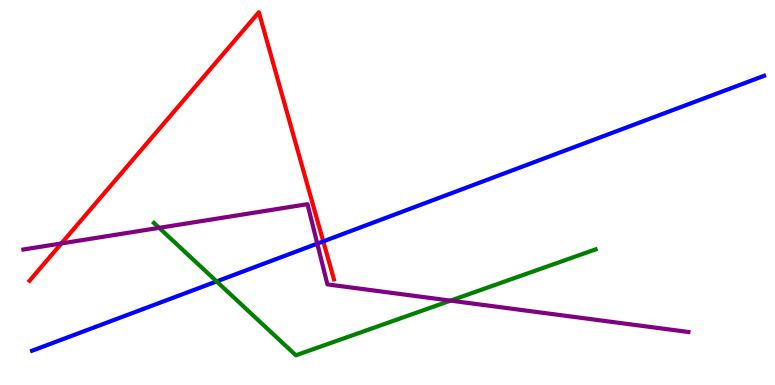[{'lines': ['blue', 'red'], 'intersections': [{'x': 4.17, 'y': 3.73}]}, {'lines': ['green', 'red'], 'intersections': []}, {'lines': ['purple', 'red'], 'intersections': [{'x': 0.792, 'y': 3.68}]}, {'lines': ['blue', 'green'], 'intersections': [{'x': 2.8, 'y': 2.69}]}, {'lines': ['blue', 'purple'], 'intersections': [{'x': 4.09, 'y': 3.67}]}, {'lines': ['green', 'purple'], 'intersections': [{'x': 2.05, 'y': 4.08}, {'x': 5.81, 'y': 2.19}]}]